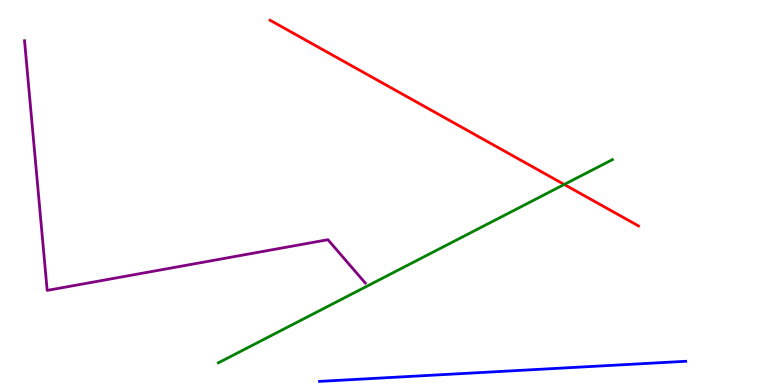[{'lines': ['blue', 'red'], 'intersections': []}, {'lines': ['green', 'red'], 'intersections': [{'x': 7.28, 'y': 5.21}]}, {'lines': ['purple', 'red'], 'intersections': []}, {'lines': ['blue', 'green'], 'intersections': []}, {'lines': ['blue', 'purple'], 'intersections': []}, {'lines': ['green', 'purple'], 'intersections': []}]